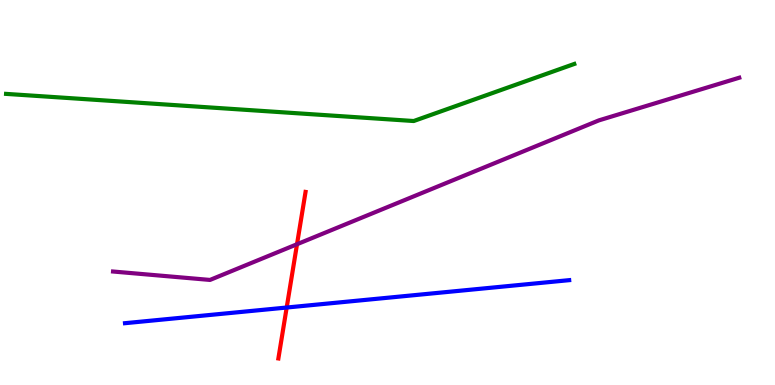[{'lines': ['blue', 'red'], 'intersections': [{'x': 3.7, 'y': 2.01}]}, {'lines': ['green', 'red'], 'intersections': []}, {'lines': ['purple', 'red'], 'intersections': [{'x': 3.83, 'y': 3.66}]}, {'lines': ['blue', 'green'], 'intersections': []}, {'lines': ['blue', 'purple'], 'intersections': []}, {'lines': ['green', 'purple'], 'intersections': []}]